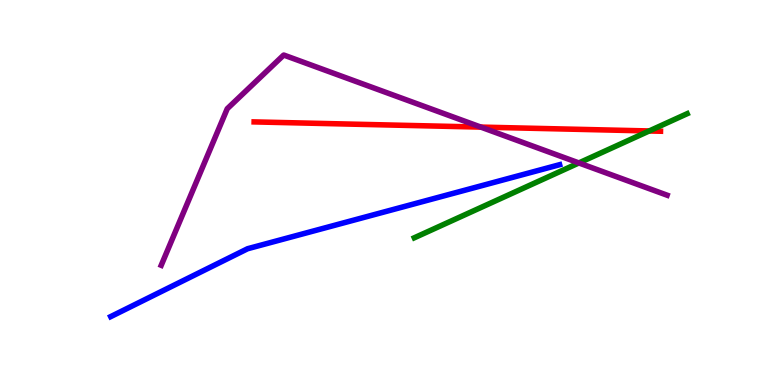[{'lines': ['blue', 'red'], 'intersections': []}, {'lines': ['green', 'red'], 'intersections': [{'x': 8.38, 'y': 6.6}]}, {'lines': ['purple', 'red'], 'intersections': [{'x': 6.2, 'y': 6.7}]}, {'lines': ['blue', 'green'], 'intersections': []}, {'lines': ['blue', 'purple'], 'intersections': []}, {'lines': ['green', 'purple'], 'intersections': [{'x': 7.47, 'y': 5.77}]}]